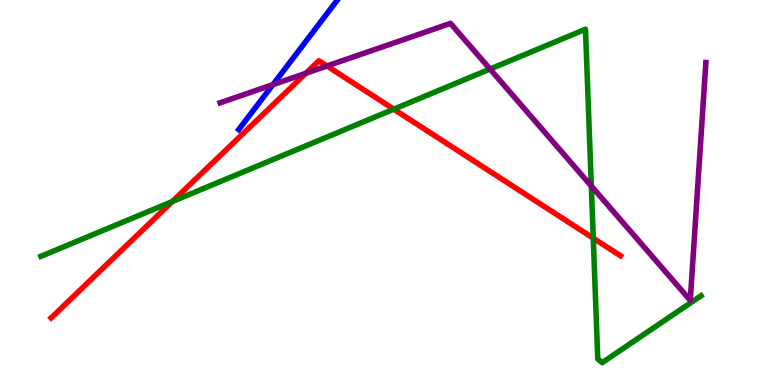[{'lines': ['blue', 'red'], 'intersections': []}, {'lines': ['green', 'red'], 'intersections': [{'x': 2.22, 'y': 4.77}, {'x': 5.08, 'y': 7.16}, {'x': 7.65, 'y': 3.81}]}, {'lines': ['purple', 'red'], 'intersections': [{'x': 3.95, 'y': 8.1}, {'x': 4.22, 'y': 8.29}]}, {'lines': ['blue', 'green'], 'intersections': []}, {'lines': ['blue', 'purple'], 'intersections': [{'x': 3.52, 'y': 7.8}]}, {'lines': ['green', 'purple'], 'intersections': [{'x': 6.32, 'y': 8.21}, {'x': 7.63, 'y': 5.17}]}]